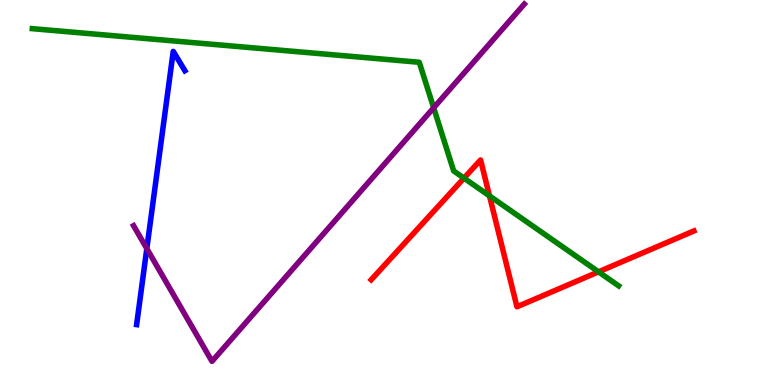[{'lines': ['blue', 'red'], 'intersections': []}, {'lines': ['green', 'red'], 'intersections': [{'x': 5.99, 'y': 5.37}, {'x': 6.32, 'y': 4.91}, {'x': 7.72, 'y': 2.94}]}, {'lines': ['purple', 'red'], 'intersections': []}, {'lines': ['blue', 'green'], 'intersections': []}, {'lines': ['blue', 'purple'], 'intersections': [{'x': 1.89, 'y': 3.54}]}, {'lines': ['green', 'purple'], 'intersections': [{'x': 5.6, 'y': 7.2}]}]